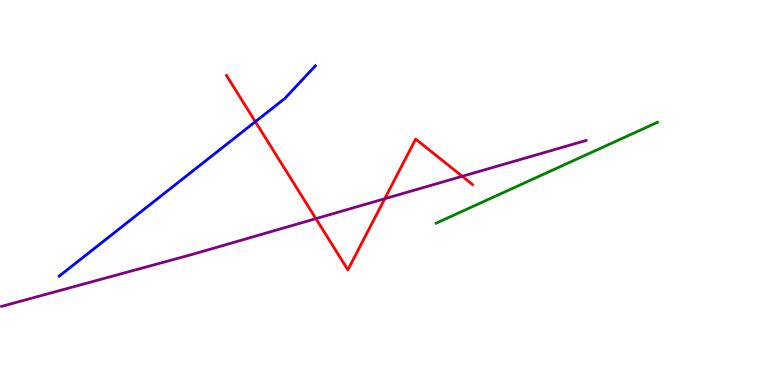[{'lines': ['blue', 'red'], 'intersections': [{'x': 3.29, 'y': 6.84}]}, {'lines': ['green', 'red'], 'intersections': []}, {'lines': ['purple', 'red'], 'intersections': [{'x': 4.08, 'y': 4.32}, {'x': 4.96, 'y': 4.84}, {'x': 5.96, 'y': 5.42}]}, {'lines': ['blue', 'green'], 'intersections': []}, {'lines': ['blue', 'purple'], 'intersections': []}, {'lines': ['green', 'purple'], 'intersections': []}]